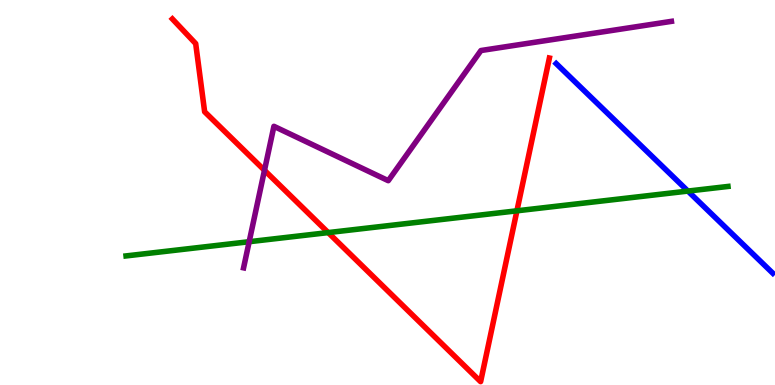[{'lines': ['blue', 'red'], 'intersections': []}, {'lines': ['green', 'red'], 'intersections': [{'x': 4.23, 'y': 3.96}, {'x': 6.67, 'y': 4.52}]}, {'lines': ['purple', 'red'], 'intersections': [{'x': 3.41, 'y': 5.58}]}, {'lines': ['blue', 'green'], 'intersections': [{'x': 8.88, 'y': 5.04}]}, {'lines': ['blue', 'purple'], 'intersections': []}, {'lines': ['green', 'purple'], 'intersections': [{'x': 3.22, 'y': 3.72}]}]